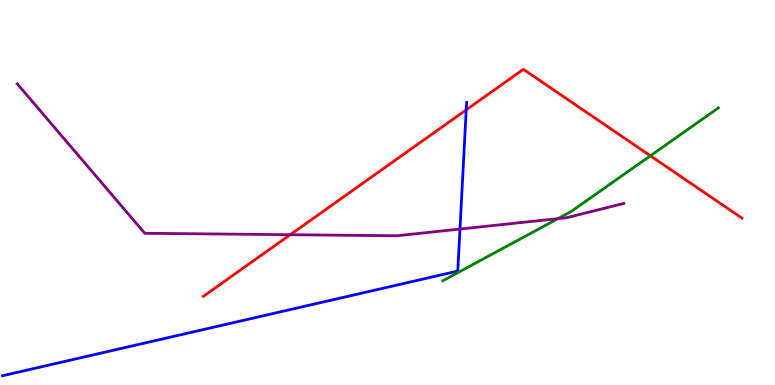[{'lines': ['blue', 'red'], 'intersections': [{'x': 6.02, 'y': 7.15}]}, {'lines': ['green', 'red'], 'intersections': [{'x': 8.39, 'y': 5.95}]}, {'lines': ['purple', 'red'], 'intersections': [{'x': 3.74, 'y': 3.9}]}, {'lines': ['blue', 'green'], 'intersections': []}, {'lines': ['blue', 'purple'], 'intersections': [{'x': 5.94, 'y': 4.05}]}, {'lines': ['green', 'purple'], 'intersections': [{'x': 7.2, 'y': 4.32}]}]